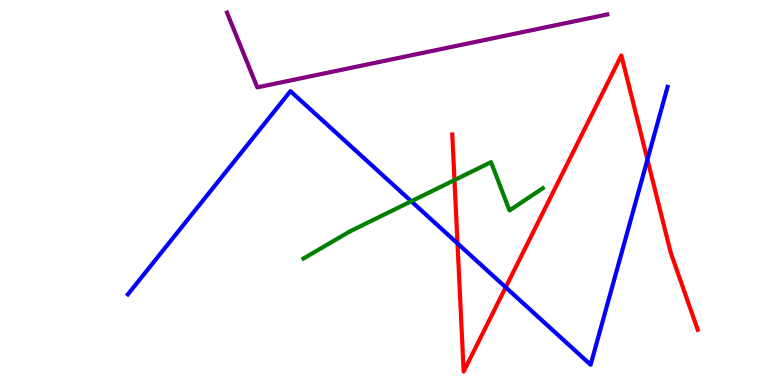[{'lines': ['blue', 'red'], 'intersections': [{'x': 5.9, 'y': 3.68}, {'x': 6.52, 'y': 2.54}, {'x': 8.35, 'y': 5.85}]}, {'lines': ['green', 'red'], 'intersections': [{'x': 5.86, 'y': 5.32}]}, {'lines': ['purple', 'red'], 'intersections': []}, {'lines': ['blue', 'green'], 'intersections': [{'x': 5.31, 'y': 4.77}]}, {'lines': ['blue', 'purple'], 'intersections': []}, {'lines': ['green', 'purple'], 'intersections': []}]